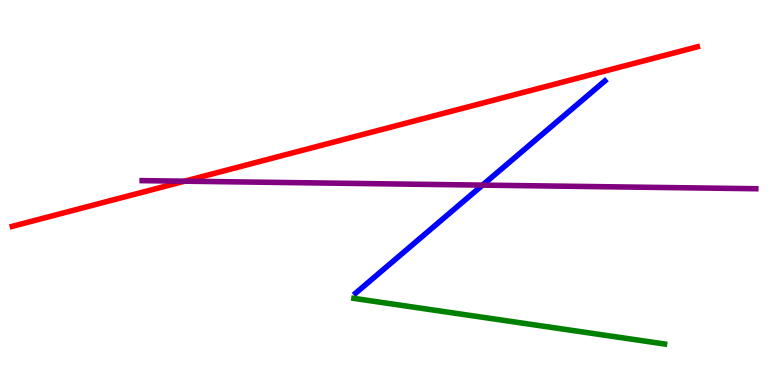[{'lines': ['blue', 'red'], 'intersections': []}, {'lines': ['green', 'red'], 'intersections': []}, {'lines': ['purple', 'red'], 'intersections': [{'x': 2.38, 'y': 5.29}]}, {'lines': ['blue', 'green'], 'intersections': []}, {'lines': ['blue', 'purple'], 'intersections': [{'x': 6.23, 'y': 5.19}]}, {'lines': ['green', 'purple'], 'intersections': []}]